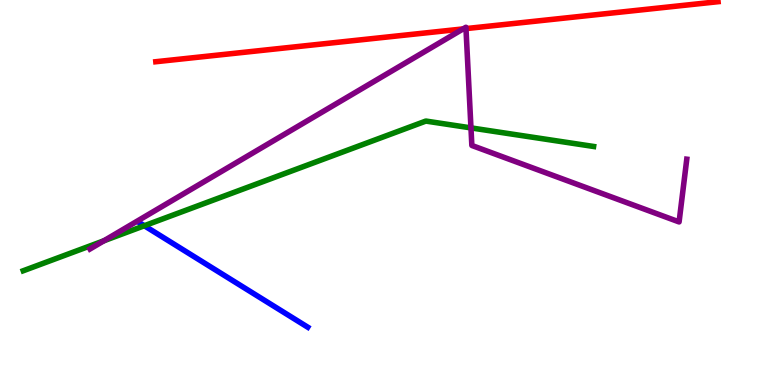[{'lines': ['blue', 'red'], 'intersections': []}, {'lines': ['green', 'red'], 'intersections': []}, {'lines': ['purple', 'red'], 'intersections': [{'x': 5.98, 'y': 9.25}, {'x': 6.01, 'y': 9.26}]}, {'lines': ['blue', 'green'], 'intersections': [{'x': 1.86, 'y': 4.14}]}, {'lines': ['blue', 'purple'], 'intersections': []}, {'lines': ['green', 'purple'], 'intersections': [{'x': 1.34, 'y': 3.75}, {'x': 6.08, 'y': 6.68}]}]